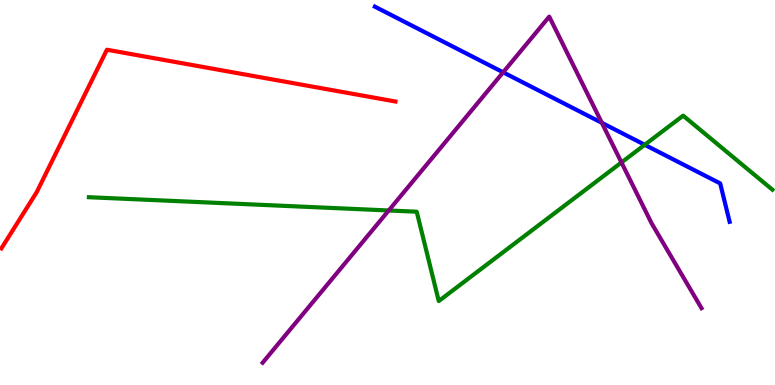[{'lines': ['blue', 'red'], 'intersections': []}, {'lines': ['green', 'red'], 'intersections': []}, {'lines': ['purple', 'red'], 'intersections': []}, {'lines': ['blue', 'green'], 'intersections': [{'x': 8.32, 'y': 6.24}]}, {'lines': ['blue', 'purple'], 'intersections': [{'x': 6.49, 'y': 8.12}, {'x': 7.77, 'y': 6.81}]}, {'lines': ['green', 'purple'], 'intersections': [{'x': 5.02, 'y': 4.53}, {'x': 8.02, 'y': 5.78}]}]